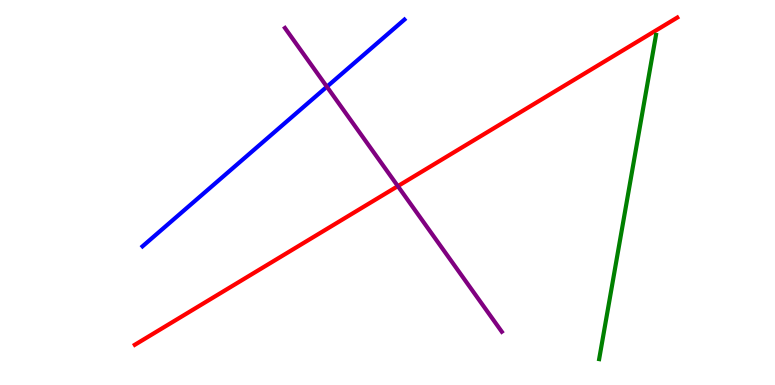[{'lines': ['blue', 'red'], 'intersections': []}, {'lines': ['green', 'red'], 'intersections': []}, {'lines': ['purple', 'red'], 'intersections': [{'x': 5.13, 'y': 5.17}]}, {'lines': ['blue', 'green'], 'intersections': []}, {'lines': ['blue', 'purple'], 'intersections': [{'x': 4.22, 'y': 7.75}]}, {'lines': ['green', 'purple'], 'intersections': []}]